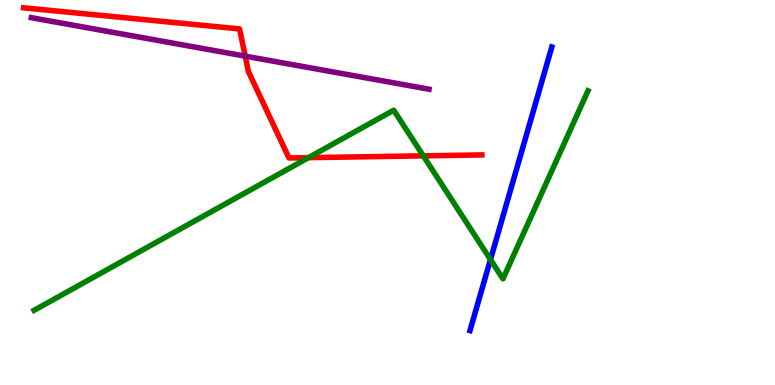[{'lines': ['blue', 'red'], 'intersections': []}, {'lines': ['green', 'red'], 'intersections': [{'x': 3.98, 'y': 5.91}, {'x': 5.46, 'y': 5.95}]}, {'lines': ['purple', 'red'], 'intersections': [{'x': 3.16, 'y': 8.54}]}, {'lines': ['blue', 'green'], 'intersections': [{'x': 6.33, 'y': 3.26}]}, {'lines': ['blue', 'purple'], 'intersections': []}, {'lines': ['green', 'purple'], 'intersections': []}]